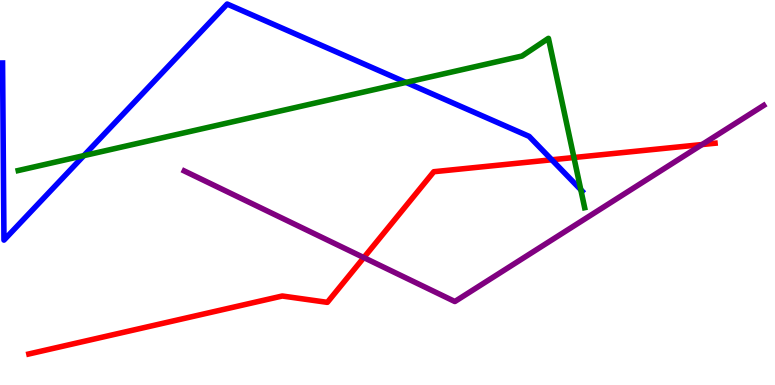[{'lines': ['blue', 'red'], 'intersections': [{'x': 7.12, 'y': 5.85}]}, {'lines': ['green', 'red'], 'intersections': [{'x': 7.41, 'y': 5.91}]}, {'lines': ['purple', 'red'], 'intersections': [{'x': 4.69, 'y': 3.31}, {'x': 9.06, 'y': 6.25}]}, {'lines': ['blue', 'green'], 'intersections': [{'x': 1.08, 'y': 5.96}, {'x': 5.24, 'y': 7.86}, {'x': 7.49, 'y': 5.07}]}, {'lines': ['blue', 'purple'], 'intersections': []}, {'lines': ['green', 'purple'], 'intersections': []}]